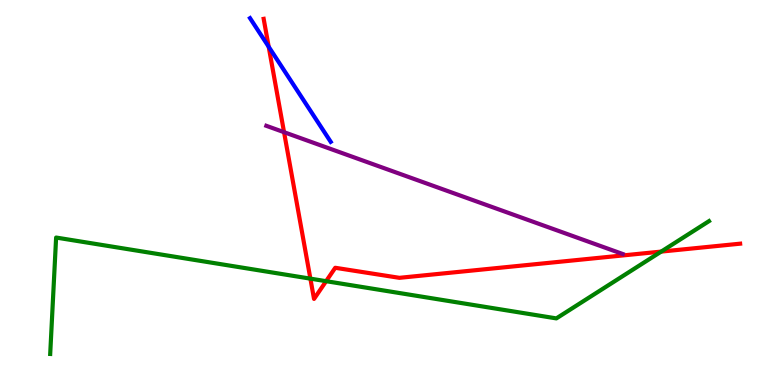[{'lines': ['blue', 'red'], 'intersections': [{'x': 3.47, 'y': 8.79}]}, {'lines': ['green', 'red'], 'intersections': [{'x': 4.0, 'y': 2.76}, {'x': 4.21, 'y': 2.7}, {'x': 8.53, 'y': 3.47}]}, {'lines': ['purple', 'red'], 'intersections': [{'x': 3.67, 'y': 6.57}]}, {'lines': ['blue', 'green'], 'intersections': []}, {'lines': ['blue', 'purple'], 'intersections': []}, {'lines': ['green', 'purple'], 'intersections': []}]